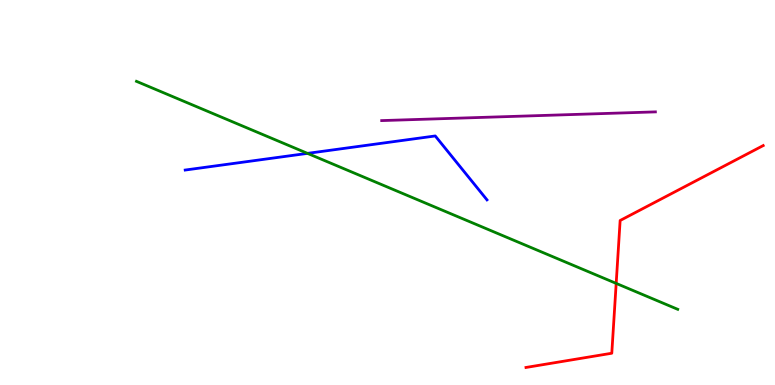[{'lines': ['blue', 'red'], 'intersections': []}, {'lines': ['green', 'red'], 'intersections': [{'x': 7.95, 'y': 2.64}]}, {'lines': ['purple', 'red'], 'intersections': []}, {'lines': ['blue', 'green'], 'intersections': [{'x': 3.97, 'y': 6.02}]}, {'lines': ['blue', 'purple'], 'intersections': []}, {'lines': ['green', 'purple'], 'intersections': []}]